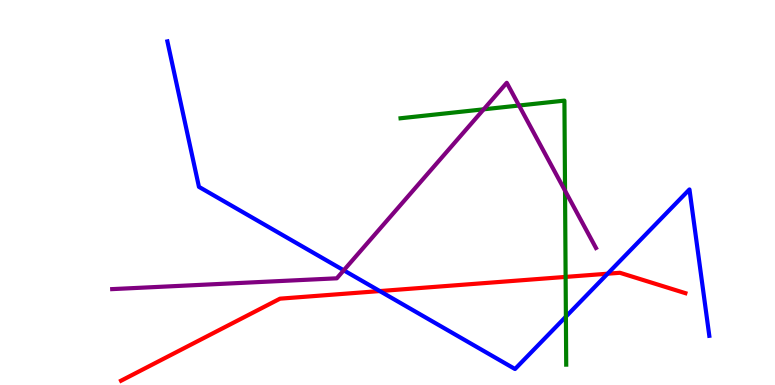[{'lines': ['blue', 'red'], 'intersections': [{'x': 4.9, 'y': 2.44}, {'x': 7.84, 'y': 2.89}]}, {'lines': ['green', 'red'], 'intersections': [{'x': 7.3, 'y': 2.81}]}, {'lines': ['purple', 'red'], 'intersections': []}, {'lines': ['blue', 'green'], 'intersections': [{'x': 7.3, 'y': 1.78}]}, {'lines': ['blue', 'purple'], 'intersections': [{'x': 4.44, 'y': 2.98}]}, {'lines': ['green', 'purple'], 'intersections': [{'x': 6.24, 'y': 7.16}, {'x': 6.7, 'y': 7.26}, {'x': 7.29, 'y': 5.05}]}]